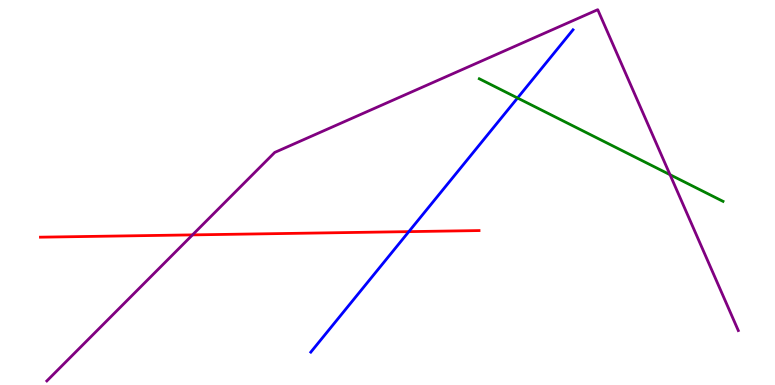[{'lines': ['blue', 'red'], 'intersections': [{'x': 5.28, 'y': 3.98}]}, {'lines': ['green', 'red'], 'intersections': []}, {'lines': ['purple', 'red'], 'intersections': [{'x': 2.48, 'y': 3.9}]}, {'lines': ['blue', 'green'], 'intersections': [{'x': 6.68, 'y': 7.45}]}, {'lines': ['blue', 'purple'], 'intersections': []}, {'lines': ['green', 'purple'], 'intersections': [{'x': 8.65, 'y': 5.46}]}]